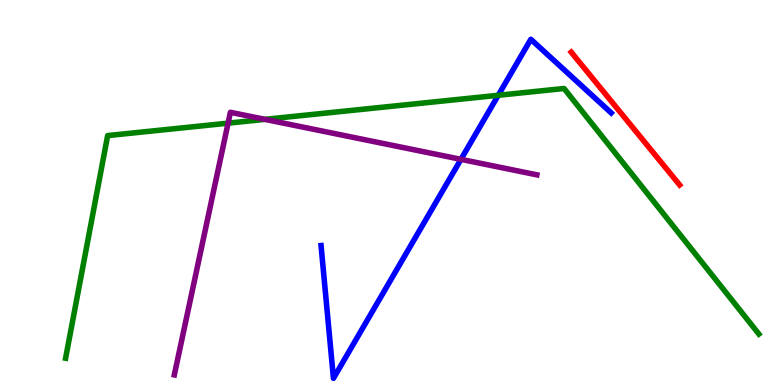[{'lines': ['blue', 'red'], 'intersections': []}, {'lines': ['green', 'red'], 'intersections': []}, {'lines': ['purple', 'red'], 'intersections': []}, {'lines': ['blue', 'green'], 'intersections': [{'x': 6.43, 'y': 7.53}]}, {'lines': ['blue', 'purple'], 'intersections': [{'x': 5.95, 'y': 5.86}]}, {'lines': ['green', 'purple'], 'intersections': [{'x': 2.94, 'y': 6.8}, {'x': 3.42, 'y': 6.9}]}]